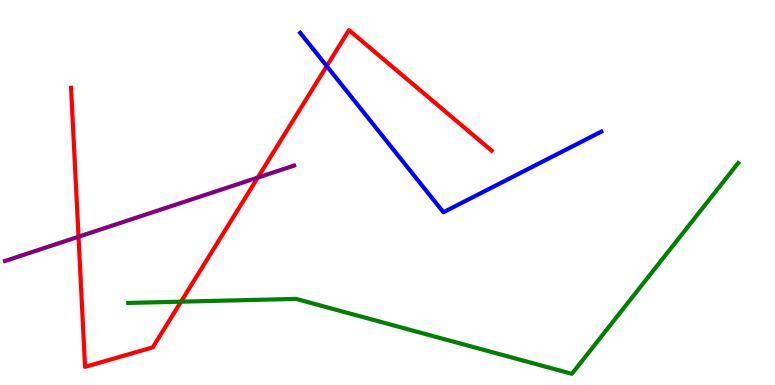[{'lines': ['blue', 'red'], 'intersections': [{'x': 4.22, 'y': 8.28}]}, {'lines': ['green', 'red'], 'intersections': [{'x': 2.34, 'y': 2.16}]}, {'lines': ['purple', 'red'], 'intersections': [{'x': 1.01, 'y': 3.85}, {'x': 3.33, 'y': 5.39}]}, {'lines': ['blue', 'green'], 'intersections': []}, {'lines': ['blue', 'purple'], 'intersections': []}, {'lines': ['green', 'purple'], 'intersections': []}]